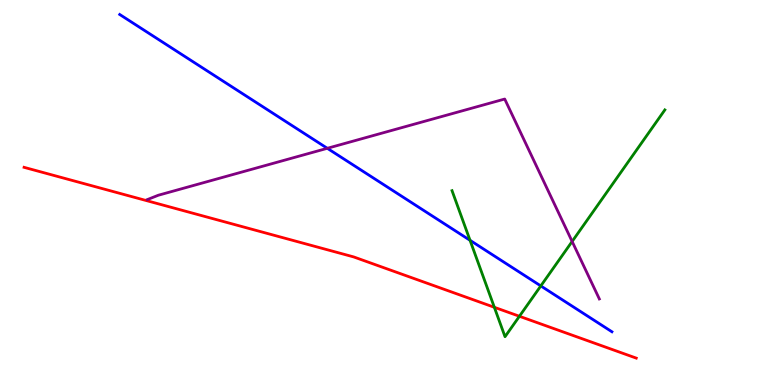[{'lines': ['blue', 'red'], 'intersections': []}, {'lines': ['green', 'red'], 'intersections': [{'x': 6.38, 'y': 2.02}, {'x': 6.7, 'y': 1.79}]}, {'lines': ['purple', 'red'], 'intersections': []}, {'lines': ['blue', 'green'], 'intersections': [{'x': 6.06, 'y': 3.76}, {'x': 6.98, 'y': 2.57}]}, {'lines': ['blue', 'purple'], 'intersections': [{'x': 4.22, 'y': 6.15}]}, {'lines': ['green', 'purple'], 'intersections': [{'x': 7.38, 'y': 3.73}]}]